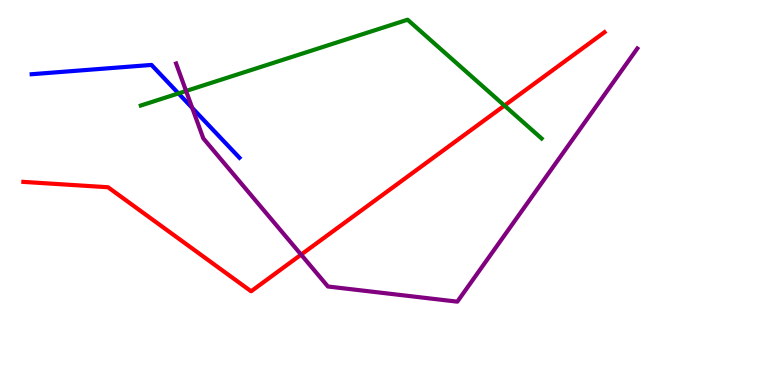[{'lines': ['blue', 'red'], 'intersections': []}, {'lines': ['green', 'red'], 'intersections': [{'x': 6.51, 'y': 7.26}]}, {'lines': ['purple', 'red'], 'intersections': [{'x': 3.89, 'y': 3.39}]}, {'lines': ['blue', 'green'], 'intersections': [{'x': 2.3, 'y': 7.57}]}, {'lines': ['blue', 'purple'], 'intersections': [{'x': 2.48, 'y': 7.2}]}, {'lines': ['green', 'purple'], 'intersections': [{'x': 2.4, 'y': 7.64}]}]